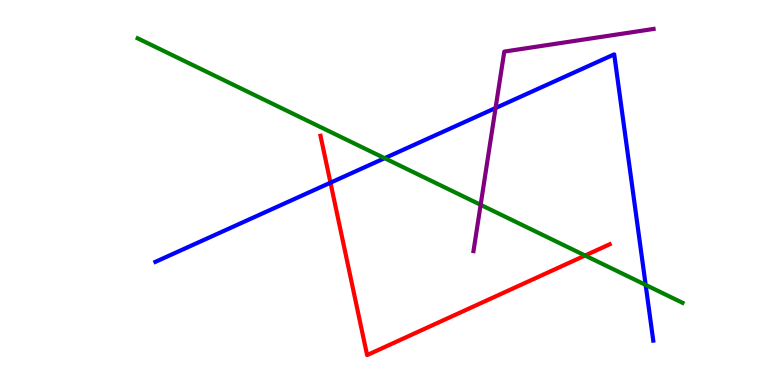[{'lines': ['blue', 'red'], 'intersections': [{'x': 4.26, 'y': 5.25}]}, {'lines': ['green', 'red'], 'intersections': [{'x': 7.55, 'y': 3.36}]}, {'lines': ['purple', 'red'], 'intersections': []}, {'lines': ['blue', 'green'], 'intersections': [{'x': 4.96, 'y': 5.89}, {'x': 8.33, 'y': 2.6}]}, {'lines': ['blue', 'purple'], 'intersections': [{'x': 6.39, 'y': 7.19}]}, {'lines': ['green', 'purple'], 'intersections': [{'x': 6.2, 'y': 4.68}]}]